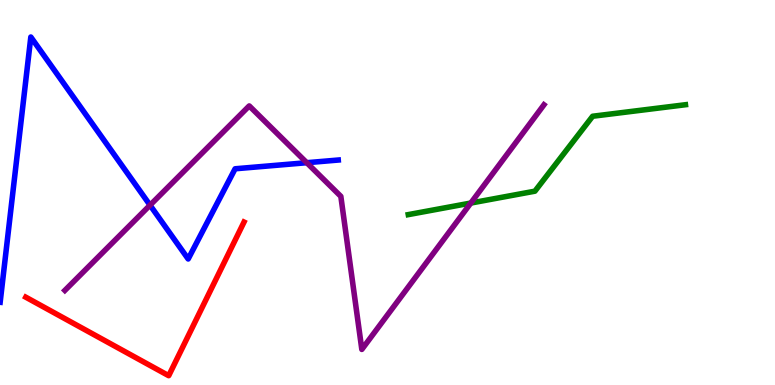[{'lines': ['blue', 'red'], 'intersections': []}, {'lines': ['green', 'red'], 'intersections': []}, {'lines': ['purple', 'red'], 'intersections': []}, {'lines': ['blue', 'green'], 'intersections': []}, {'lines': ['blue', 'purple'], 'intersections': [{'x': 1.94, 'y': 4.67}, {'x': 3.96, 'y': 5.77}]}, {'lines': ['green', 'purple'], 'intersections': [{'x': 6.07, 'y': 4.73}]}]